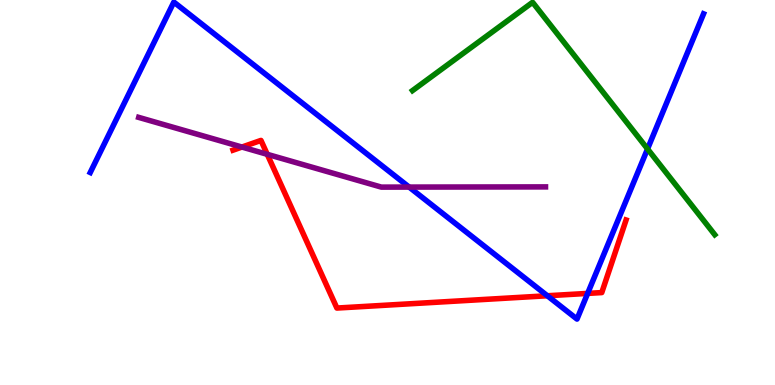[{'lines': ['blue', 'red'], 'intersections': [{'x': 7.06, 'y': 2.32}, {'x': 7.58, 'y': 2.38}]}, {'lines': ['green', 'red'], 'intersections': []}, {'lines': ['purple', 'red'], 'intersections': [{'x': 3.12, 'y': 6.18}, {'x': 3.45, 'y': 5.99}]}, {'lines': ['blue', 'green'], 'intersections': [{'x': 8.36, 'y': 6.13}]}, {'lines': ['blue', 'purple'], 'intersections': [{'x': 5.28, 'y': 5.14}]}, {'lines': ['green', 'purple'], 'intersections': []}]